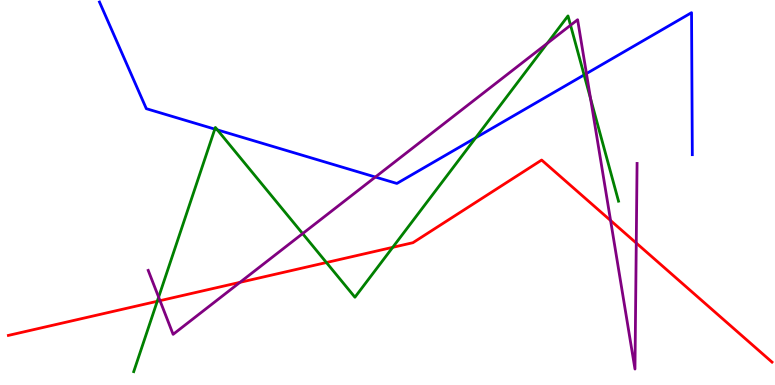[{'lines': ['blue', 'red'], 'intersections': []}, {'lines': ['green', 'red'], 'intersections': [{'x': 2.03, 'y': 2.17}, {'x': 4.21, 'y': 3.18}, {'x': 5.07, 'y': 3.58}]}, {'lines': ['purple', 'red'], 'intersections': [{'x': 2.06, 'y': 2.19}, {'x': 3.1, 'y': 2.67}, {'x': 7.88, 'y': 4.27}, {'x': 8.21, 'y': 3.69}]}, {'lines': ['blue', 'green'], 'intersections': [{'x': 2.77, 'y': 6.65}, {'x': 2.8, 'y': 6.63}, {'x': 6.14, 'y': 6.42}, {'x': 7.54, 'y': 8.05}]}, {'lines': ['blue', 'purple'], 'intersections': [{'x': 4.84, 'y': 5.4}, {'x': 7.57, 'y': 8.09}]}, {'lines': ['green', 'purple'], 'intersections': [{'x': 2.05, 'y': 2.28}, {'x': 3.9, 'y': 3.93}, {'x': 7.06, 'y': 8.87}, {'x': 7.36, 'y': 9.34}, {'x': 7.62, 'y': 7.44}]}]